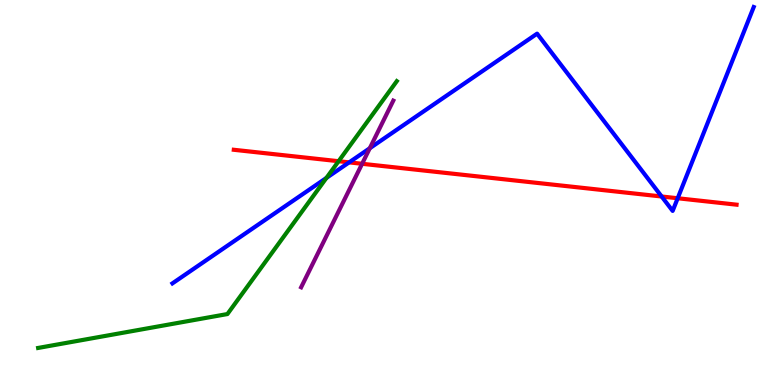[{'lines': ['blue', 'red'], 'intersections': [{'x': 4.51, 'y': 5.78}, {'x': 8.54, 'y': 4.9}, {'x': 8.74, 'y': 4.85}]}, {'lines': ['green', 'red'], 'intersections': [{'x': 4.37, 'y': 5.81}]}, {'lines': ['purple', 'red'], 'intersections': [{'x': 4.67, 'y': 5.75}]}, {'lines': ['blue', 'green'], 'intersections': [{'x': 4.21, 'y': 5.38}]}, {'lines': ['blue', 'purple'], 'intersections': [{'x': 4.77, 'y': 6.15}]}, {'lines': ['green', 'purple'], 'intersections': []}]